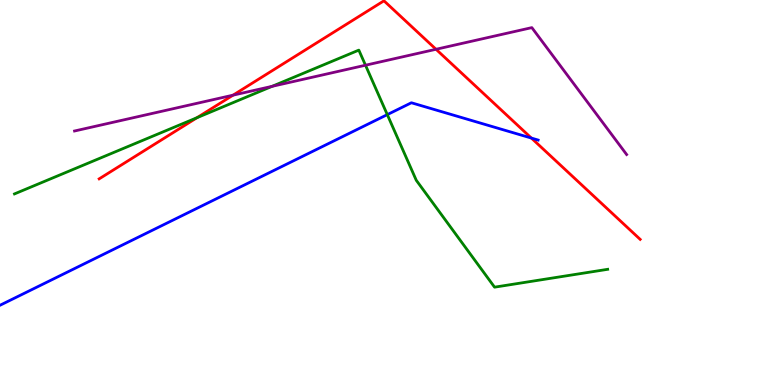[{'lines': ['blue', 'red'], 'intersections': [{'x': 6.86, 'y': 6.41}]}, {'lines': ['green', 'red'], 'intersections': [{'x': 2.54, 'y': 6.94}]}, {'lines': ['purple', 'red'], 'intersections': [{'x': 3.01, 'y': 7.53}, {'x': 5.63, 'y': 8.72}]}, {'lines': ['blue', 'green'], 'intersections': [{'x': 5.0, 'y': 7.02}]}, {'lines': ['blue', 'purple'], 'intersections': []}, {'lines': ['green', 'purple'], 'intersections': [{'x': 3.51, 'y': 7.76}, {'x': 4.72, 'y': 8.31}]}]